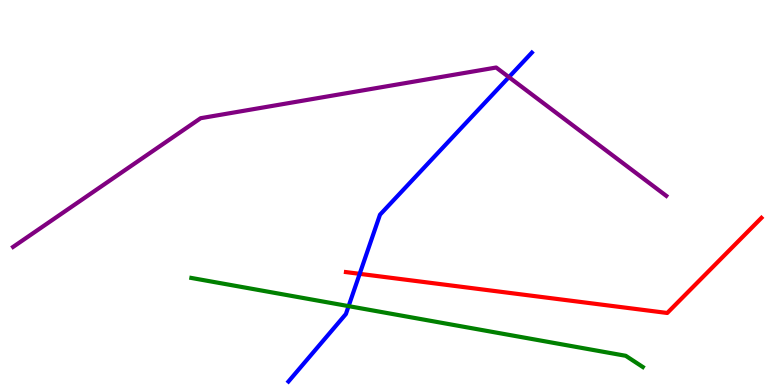[{'lines': ['blue', 'red'], 'intersections': [{'x': 4.64, 'y': 2.89}]}, {'lines': ['green', 'red'], 'intersections': []}, {'lines': ['purple', 'red'], 'intersections': []}, {'lines': ['blue', 'green'], 'intersections': [{'x': 4.5, 'y': 2.05}]}, {'lines': ['blue', 'purple'], 'intersections': [{'x': 6.57, 'y': 8.0}]}, {'lines': ['green', 'purple'], 'intersections': []}]